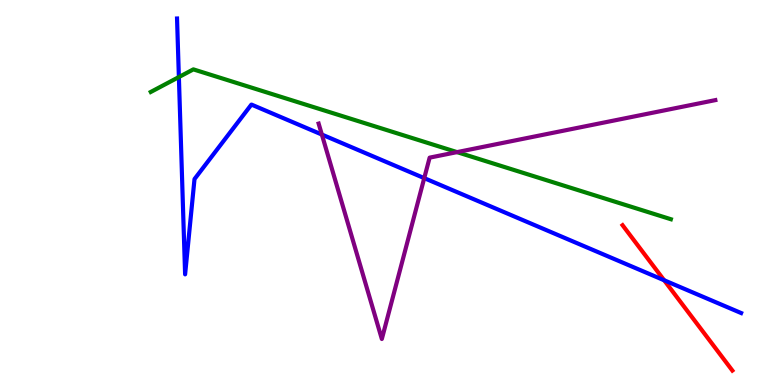[{'lines': ['blue', 'red'], 'intersections': [{'x': 8.57, 'y': 2.72}]}, {'lines': ['green', 'red'], 'intersections': []}, {'lines': ['purple', 'red'], 'intersections': []}, {'lines': ['blue', 'green'], 'intersections': [{'x': 2.31, 'y': 8.0}]}, {'lines': ['blue', 'purple'], 'intersections': [{'x': 4.15, 'y': 6.51}, {'x': 5.47, 'y': 5.37}]}, {'lines': ['green', 'purple'], 'intersections': [{'x': 5.9, 'y': 6.05}]}]